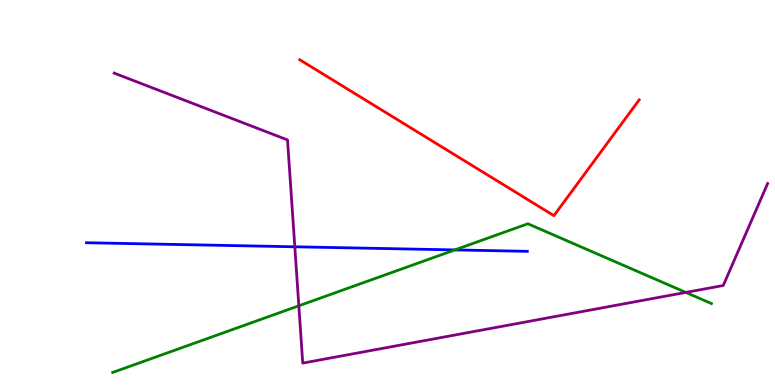[{'lines': ['blue', 'red'], 'intersections': []}, {'lines': ['green', 'red'], 'intersections': []}, {'lines': ['purple', 'red'], 'intersections': []}, {'lines': ['blue', 'green'], 'intersections': [{'x': 5.87, 'y': 3.51}]}, {'lines': ['blue', 'purple'], 'intersections': [{'x': 3.8, 'y': 3.59}]}, {'lines': ['green', 'purple'], 'intersections': [{'x': 3.86, 'y': 2.06}, {'x': 8.85, 'y': 2.4}]}]